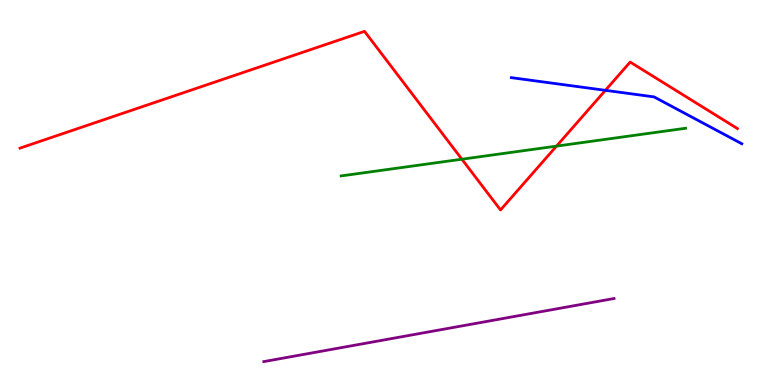[{'lines': ['blue', 'red'], 'intersections': [{'x': 7.81, 'y': 7.65}]}, {'lines': ['green', 'red'], 'intersections': [{'x': 5.96, 'y': 5.86}, {'x': 7.18, 'y': 6.2}]}, {'lines': ['purple', 'red'], 'intersections': []}, {'lines': ['blue', 'green'], 'intersections': []}, {'lines': ['blue', 'purple'], 'intersections': []}, {'lines': ['green', 'purple'], 'intersections': []}]